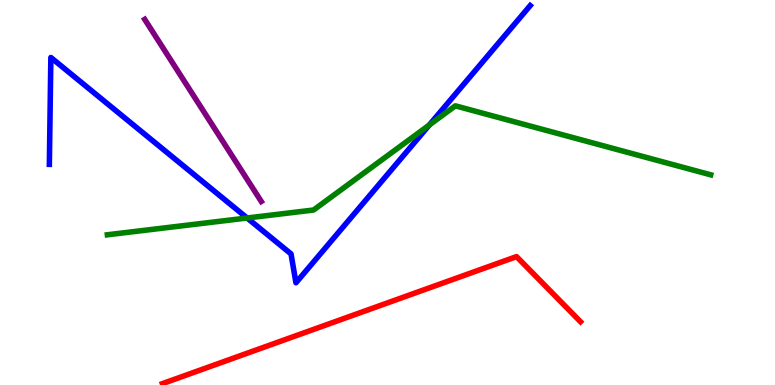[{'lines': ['blue', 'red'], 'intersections': []}, {'lines': ['green', 'red'], 'intersections': []}, {'lines': ['purple', 'red'], 'intersections': []}, {'lines': ['blue', 'green'], 'intersections': [{'x': 3.19, 'y': 4.34}, {'x': 5.54, 'y': 6.75}]}, {'lines': ['blue', 'purple'], 'intersections': []}, {'lines': ['green', 'purple'], 'intersections': []}]